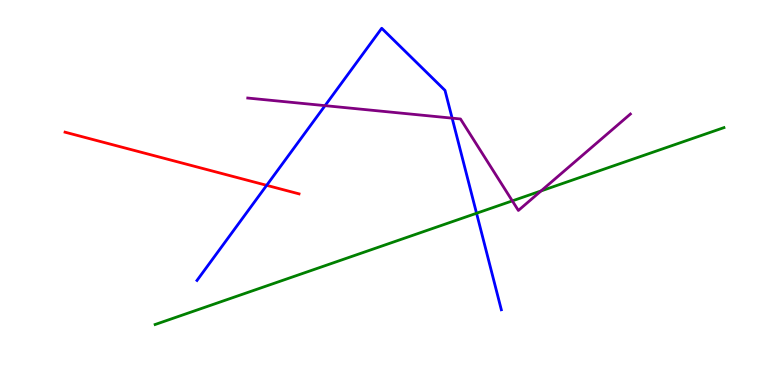[{'lines': ['blue', 'red'], 'intersections': [{'x': 3.44, 'y': 5.19}]}, {'lines': ['green', 'red'], 'intersections': []}, {'lines': ['purple', 'red'], 'intersections': []}, {'lines': ['blue', 'green'], 'intersections': [{'x': 6.15, 'y': 4.46}]}, {'lines': ['blue', 'purple'], 'intersections': [{'x': 4.19, 'y': 7.26}, {'x': 5.83, 'y': 6.93}]}, {'lines': ['green', 'purple'], 'intersections': [{'x': 6.61, 'y': 4.78}, {'x': 6.98, 'y': 5.04}]}]